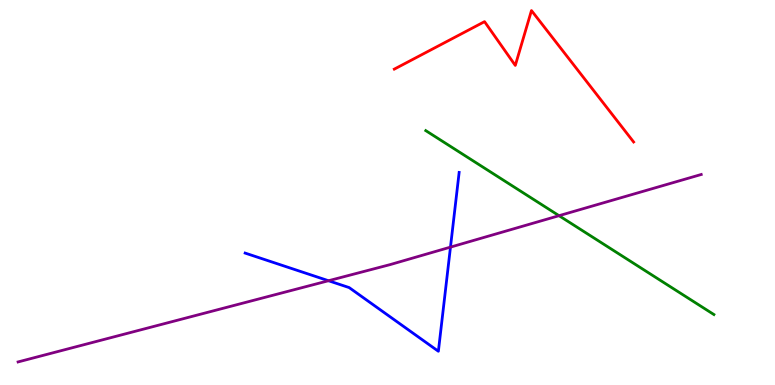[{'lines': ['blue', 'red'], 'intersections': []}, {'lines': ['green', 'red'], 'intersections': []}, {'lines': ['purple', 'red'], 'intersections': []}, {'lines': ['blue', 'green'], 'intersections': []}, {'lines': ['blue', 'purple'], 'intersections': [{'x': 4.24, 'y': 2.71}, {'x': 5.81, 'y': 3.58}]}, {'lines': ['green', 'purple'], 'intersections': [{'x': 7.21, 'y': 4.4}]}]